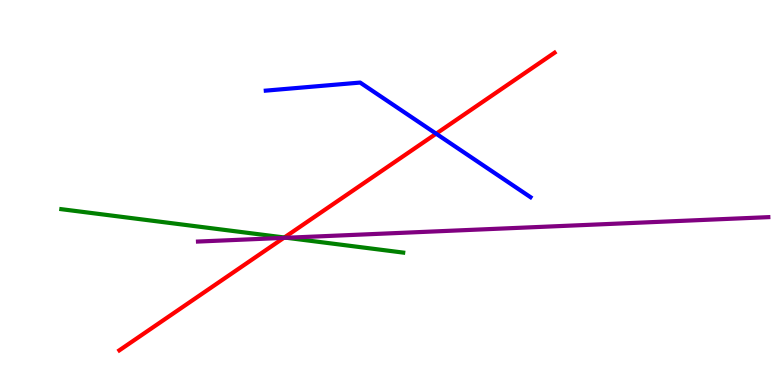[{'lines': ['blue', 'red'], 'intersections': [{'x': 5.63, 'y': 6.53}]}, {'lines': ['green', 'red'], 'intersections': [{'x': 3.67, 'y': 3.83}]}, {'lines': ['purple', 'red'], 'intersections': [{'x': 3.66, 'y': 3.82}]}, {'lines': ['blue', 'green'], 'intersections': []}, {'lines': ['blue', 'purple'], 'intersections': []}, {'lines': ['green', 'purple'], 'intersections': [{'x': 3.7, 'y': 3.82}]}]